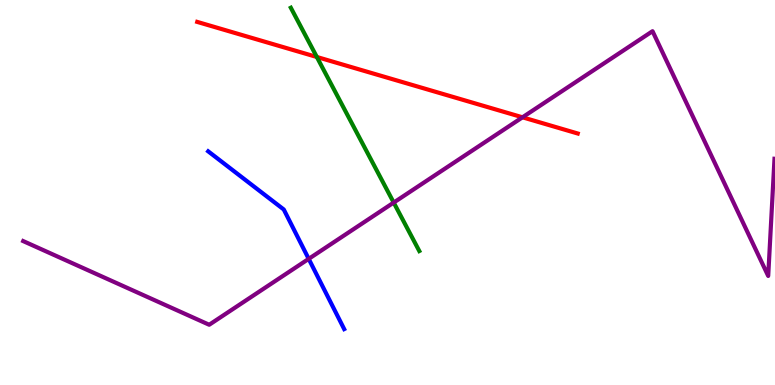[{'lines': ['blue', 'red'], 'intersections': []}, {'lines': ['green', 'red'], 'intersections': [{'x': 4.09, 'y': 8.52}]}, {'lines': ['purple', 'red'], 'intersections': [{'x': 6.74, 'y': 6.95}]}, {'lines': ['blue', 'green'], 'intersections': []}, {'lines': ['blue', 'purple'], 'intersections': [{'x': 3.98, 'y': 3.28}]}, {'lines': ['green', 'purple'], 'intersections': [{'x': 5.08, 'y': 4.74}]}]